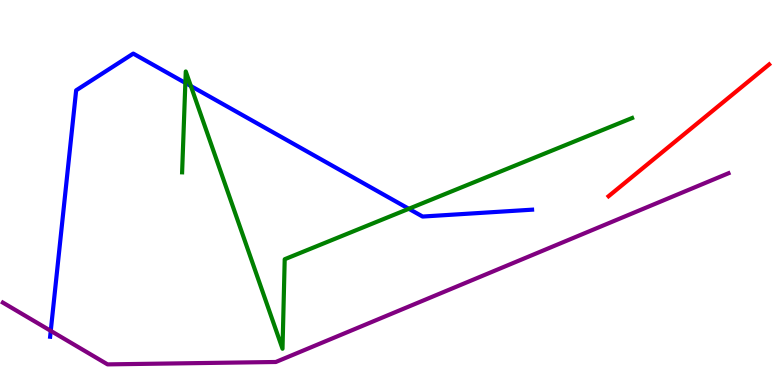[{'lines': ['blue', 'red'], 'intersections': []}, {'lines': ['green', 'red'], 'intersections': []}, {'lines': ['purple', 'red'], 'intersections': []}, {'lines': ['blue', 'green'], 'intersections': [{'x': 2.39, 'y': 7.85}, {'x': 2.46, 'y': 7.77}, {'x': 5.28, 'y': 4.58}]}, {'lines': ['blue', 'purple'], 'intersections': [{'x': 0.655, 'y': 1.41}]}, {'lines': ['green', 'purple'], 'intersections': []}]